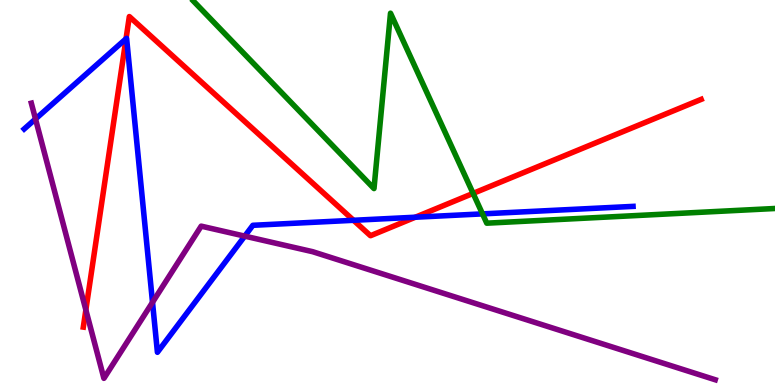[{'lines': ['blue', 'red'], 'intersections': [{'x': 1.63, 'y': 8.99}, {'x': 4.56, 'y': 4.28}, {'x': 5.36, 'y': 4.36}]}, {'lines': ['green', 'red'], 'intersections': [{'x': 6.1, 'y': 4.98}]}, {'lines': ['purple', 'red'], 'intersections': [{'x': 1.11, 'y': 1.95}]}, {'lines': ['blue', 'green'], 'intersections': [{'x': 6.23, 'y': 4.44}]}, {'lines': ['blue', 'purple'], 'intersections': [{'x': 0.458, 'y': 6.91}, {'x': 1.97, 'y': 2.15}, {'x': 3.16, 'y': 3.87}]}, {'lines': ['green', 'purple'], 'intersections': []}]